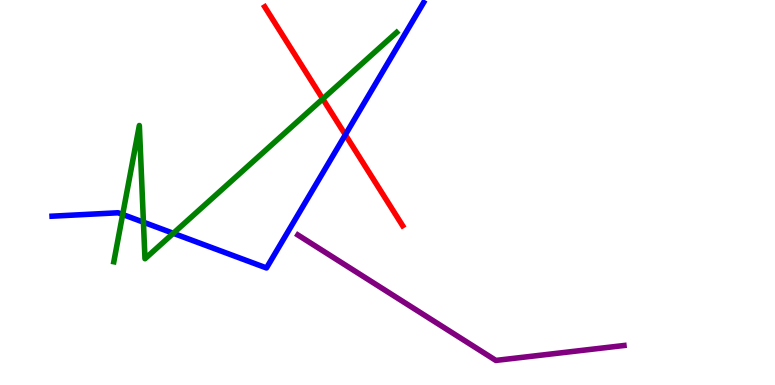[{'lines': ['blue', 'red'], 'intersections': [{'x': 4.46, 'y': 6.5}]}, {'lines': ['green', 'red'], 'intersections': [{'x': 4.16, 'y': 7.43}]}, {'lines': ['purple', 'red'], 'intersections': []}, {'lines': ['blue', 'green'], 'intersections': [{'x': 1.58, 'y': 4.43}, {'x': 1.85, 'y': 4.23}, {'x': 2.24, 'y': 3.94}]}, {'lines': ['blue', 'purple'], 'intersections': []}, {'lines': ['green', 'purple'], 'intersections': []}]